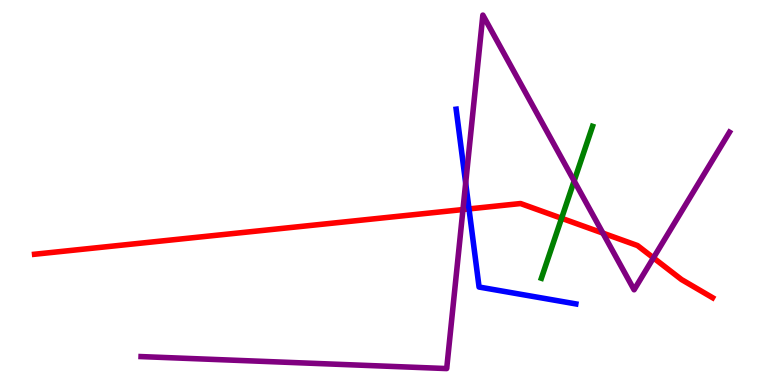[{'lines': ['blue', 'red'], 'intersections': [{'x': 6.05, 'y': 4.57}]}, {'lines': ['green', 'red'], 'intersections': [{'x': 7.25, 'y': 4.33}]}, {'lines': ['purple', 'red'], 'intersections': [{'x': 5.97, 'y': 4.56}, {'x': 7.78, 'y': 3.95}, {'x': 8.43, 'y': 3.3}]}, {'lines': ['blue', 'green'], 'intersections': []}, {'lines': ['blue', 'purple'], 'intersections': [{'x': 6.01, 'y': 5.25}]}, {'lines': ['green', 'purple'], 'intersections': [{'x': 7.41, 'y': 5.3}]}]